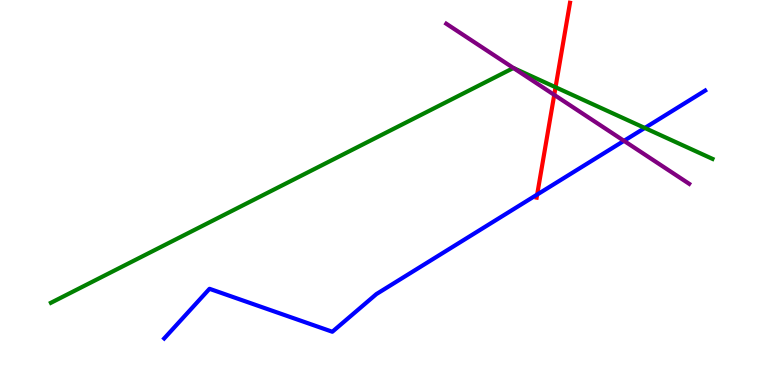[{'lines': ['blue', 'red'], 'intersections': [{'x': 6.93, 'y': 4.95}]}, {'lines': ['green', 'red'], 'intersections': [{'x': 7.17, 'y': 7.73}]}, {'lines': ['purple', 'red'], 'intersections': [{'x': 7.15, 'y': 7.54}]}, {'lines': ['blue', 'green'], 'intersections': [{'x': 8.32, 'y': 6.68}]}, {'lines': ['blue', 'purple'], 'intersections': [{'x': 8.05, 'y': 6.34}]}, {'lines': ['green', 'purple'], 'intersections': [{'x': 6.63, 'y': 8.23}]}]